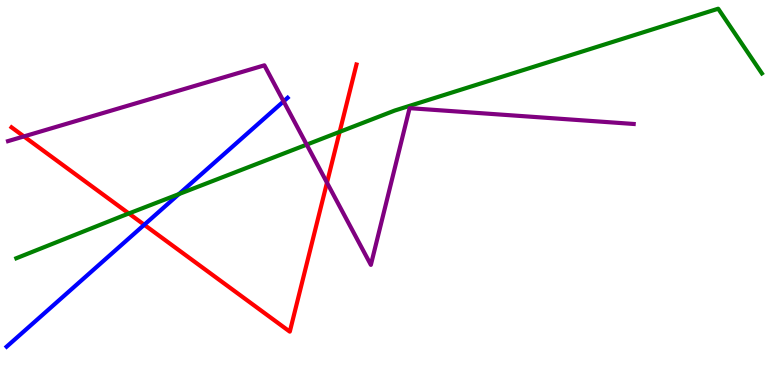[{'lines': ['blue', 'red'], 'intersections': [{'x': 1.86, 'y': 4.16}]}, {'lines': ['green', 'red'], 'intersections': [{'x': 1.66, 'y': 4.46}, {'x': 4.38, 'y': 6.58}]}, {'lines': ['purple', 'red'], 'intersections': [{'x': 0.309, 'y': 6.46}, {'x': 4.22, 'y': 5.26}]}, {'lines': ['blue', 'green'], 'intersections': [{'x': 2.31, 'y': 4.96}]}, {'lines': ['blue', 'purple'], 'intersections': [{'x': 3.66, 'y': 7.37}]}, {'lines': ['green', 'purple'], 'intersections': [{'x': 3.96, 'y': 6.24}]}]